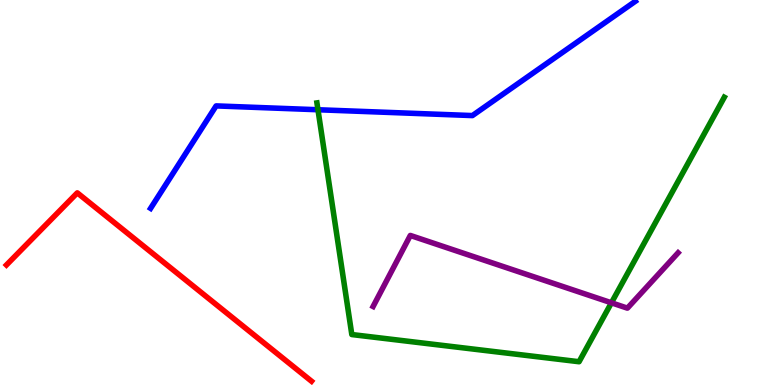[{'lines': ['blue', 'red'], 'intersections': []}, {'lines': ['green', 'red'], 'intersections': []}, {'lines': ['purple', 'red'], 'intersections': []}, {'lines': ['blue', 'green'], 'intersections': [{'x': 4.1, 'y': 7.15}]}, {'lines': ['blue', 'purple'], 'intersections': []}, {'lines': ['green', 'purple'], 'intersections': [{'x': 7.89, 'y': 2.14}]}]